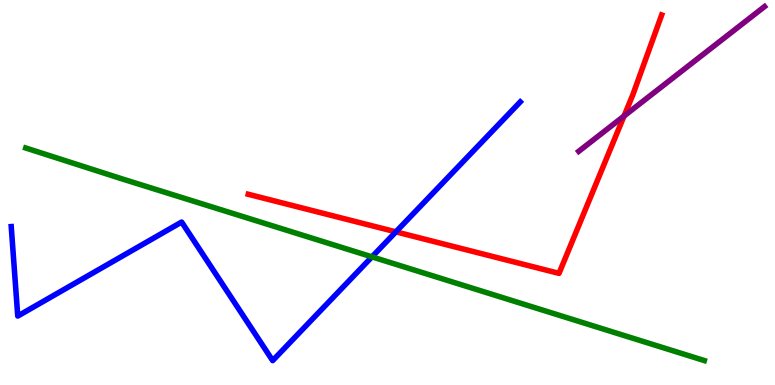[{'lines': ['blue', 'red'], 'intersections': [{'x': 5.11, 'y': 3.98}]}, {'lines': ['green', 'red'], 'intersections': []}, {'lines': ['purple', 'red'], 'intersections': [{'x': 8.05, 'y': 6.99}]}, {'lines': ['blue', 'green'], 'intersections': [{'x': 4.8, 'y': 3.33}]}, {'lines': ['blue', 'purple'], 'intersections': []}, {'lines': ['green', 'purple'], 'intersections': []}]